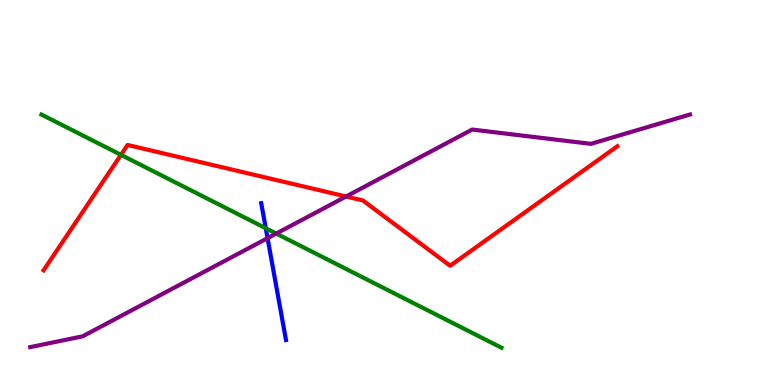[{'lines': ['blue', 'red'], 'intersections': []}, {'lines': ['green', 'red'], 'intersections': [{'x': 1.56, 'y': 5.98}]}, {'lines': ['purple', 'red'], 'intersections': [{'x': 4.47, 'y': 4.9}]}, {'lines': ['blue', 'green'], 'intersections': [{'x': 3.43, 'y': 4.07}]}, {'lines': ['blue', 'purple'], 'intersections': [{'x': 3.45, 'y': 3.81}]}, {'lines': ['green', 'purple'], 'intersections': [{'x': 3.56, 'y': 3.93}]}]